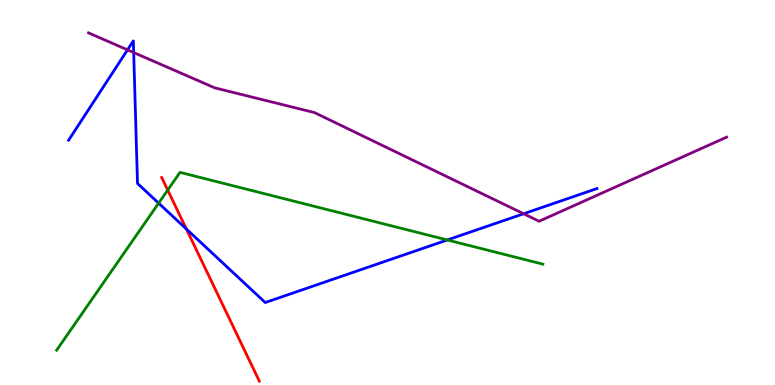[{'lines': ['blue', 'red'], 'intersections': [{'x': 2.4, 'y': 4.05}]}, {'lines': ['green', 'red'], 'intersections': [{'x': 2.16, 'y': 5.06}]}, {'lines': ['purple', 'red'], 'intersections': []}, {'lines': ['blue', 'green'], 'intersections': [{'x': 2.05, 'y': 4.72}, {'x': 5.77, 'y': 3.77}]}, {'lines': ['blue', 'purple'], 'intersections': [{'x': 1.65, 'y': 8.7}, {'x': 1.73, 'y': 8.63}, {'x': 6.76, 'y': 4.45}]}, {'lines': ['green', 'purple'], 'intersections': []}]